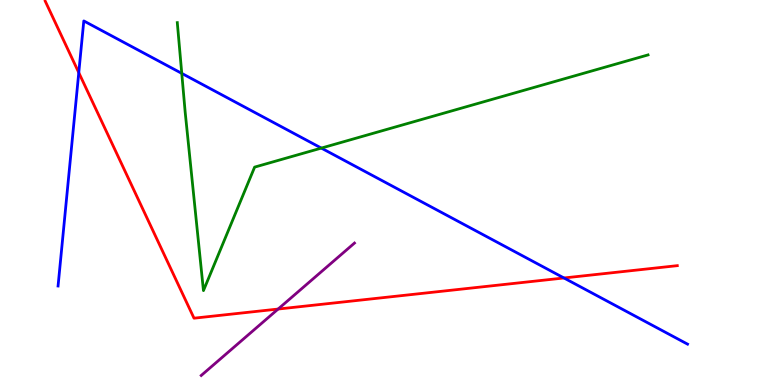[{'lines': ['blue', 'red'], 'intersections': [{'x': 1.02, 'y': 8.11}, {'x': 7.28, 'y': 2.78}]}, {'lines': ['green', 'red'], 'intersections': []}, {'lines': ['purple', 'red'], 'intersections': [{'x': 3.59, 'y': 1.97}]}, {'lines': ['blue', 'green'], 'intersections': [{'x': 2.35, 'y': 8.09}, {'x': 4.15, 'y': 6.15}]}, {'lines': ['blue', 'purple'], 'intersections': []}, {'lines': ['green', 'purple'], 'intersections': []}]